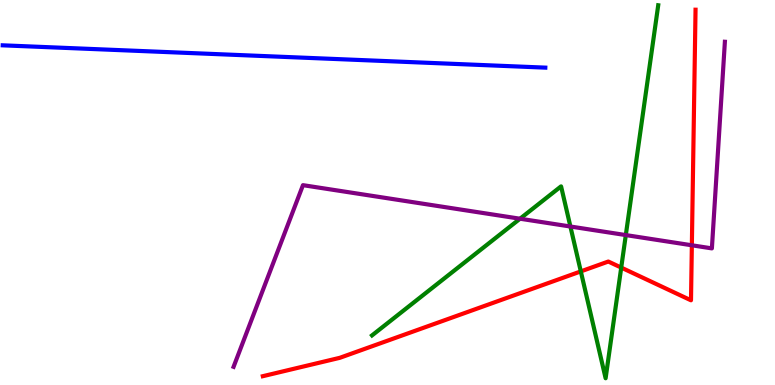[{'lines': ['blue', 'red'], 'intersections': []}, {'lines': ['green', 'red'], 'intersections': [{'x': 7.49, 'y': 2.95}, {'x': 8.02, 'y': 3.05}]}, {'lines': ['purple', 'red'], 'intersections': [{'x': 8.93, 'y': 3.63}]}, {'lines': ['blue', 'green'], 'intersections': []}, {'lines': ['blue', 'purple'], 'intersections': []}, {'lines': ['green', 'purple'], 'intersections': [{'x': 6.71, 'y': 4.32}, {'x': 7.36, 'y': 4.12}, {'x': 8.07, 'y': 3.89}]}]